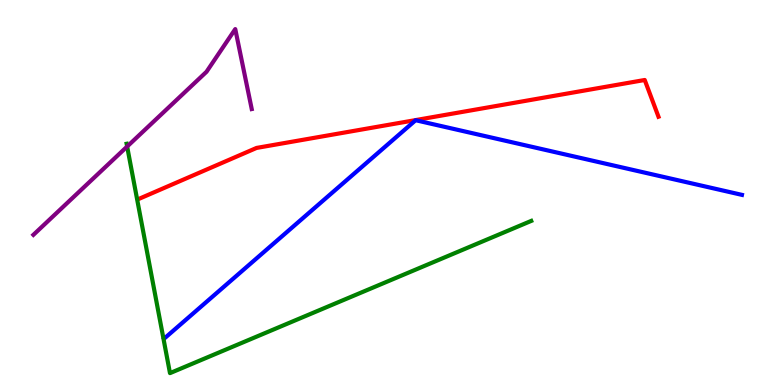[{'lines': ['blue', 'red'], 'intersections': []}, {'lines': ['green', 'red'], 'intersections': []}, {'lines': ['purple', 'red'], 'intersections': []}, {'lines': ['blue', 'green'], 'intersections': []}, {'lines': ['blue', 'purple'], 'intersections': []}, {'lines': ['green', 'purple'], 'intersections': [{'x': 1.64, 'y': 6.19}]}]